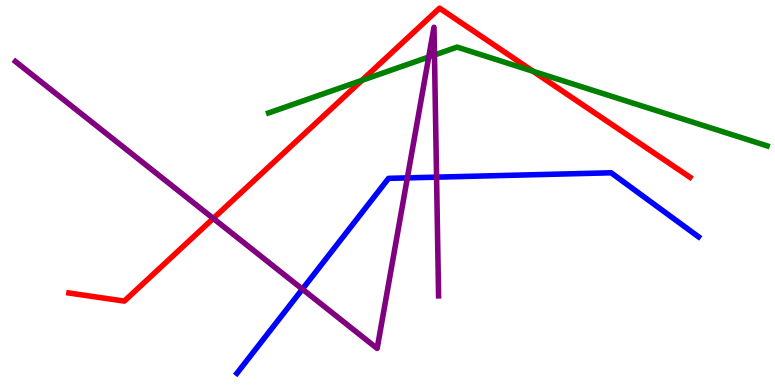[{'lines': ['blue', 'red'], 'intersections': []}, {'lines': ['green', 'red'], 'intersections': [{'x': 4.67, 'y': 7.91}, {'x': 6.88, 'y': 8.15}]}, {'lines': ['purple', 'red'], 'intersections': [{'x': 2.75, 'y': 4.33}]}, {'lines': ['blue', 'green'], 'intersections': []}, {'lines': ['blue', 'purple'], 'intersections': [{'x': 3.9, 'y': 2.49}, {'x': 5.26, 'y': 5.38}, {'x': 5.63, 'y': 5.4}]}, {'lines': ['green', 'purple'], 'intersections': [{'x': 5.53, 'y': 8.52}, {'x': 5.61, 'y': 8.57}]}]